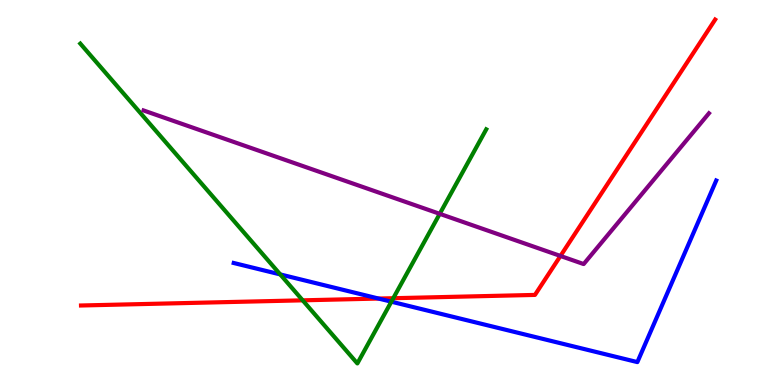[{'lines': ['blue', 'red'], 'intersections': [{'x': 4.88, 'y': 2.25}]}, {'lines': ['green', 'red'], 'intersections': [{'x': 3.91, 'y': 2.2}, {'x': 5.07, 'y': 2.25}]}, {'lines': ['purple', 'red'], 'intersections': [{'x': 7.23, 'y': 3.35}]}, {'lines': ['blue', 'green'], 'intersections': [{'x': 3.62, 'y': 2.87}, {'x': 5.05, 'y': 2.16}]}, {'lines': ['blue', 'purple'], 'intersections': []}, {'lines': ['green', 'purple'], 'intersections': [{'x': 5.67, 'y': 4.45}]}]